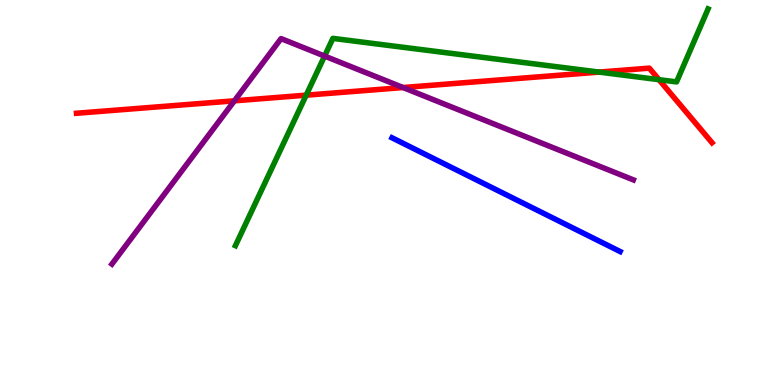[{'lines': ['blue', 'red'], 'intersections': []}, {'lines': ['green', 'red'], 'intersections': [{'x': 3.95, 'y': 7.53}, {'x': 7.73, 'y': 8.13}, {'x': 8.5, 'y': 7.93}]}, {'lines': ['purple', 'red'], 'intersections': [{'x': 3.02, 'y': 7.38}, {'x': 5.2, 'y': 7.73}]}, {'lines': ['blue', 'green'], 'intersections': []}, {'lines': ['blue', 'purple'], 'intersections': []}, {'lines': ['green', 'purple'], 'intersections': [{'x': 4.19, 'y': 8.54}]}]